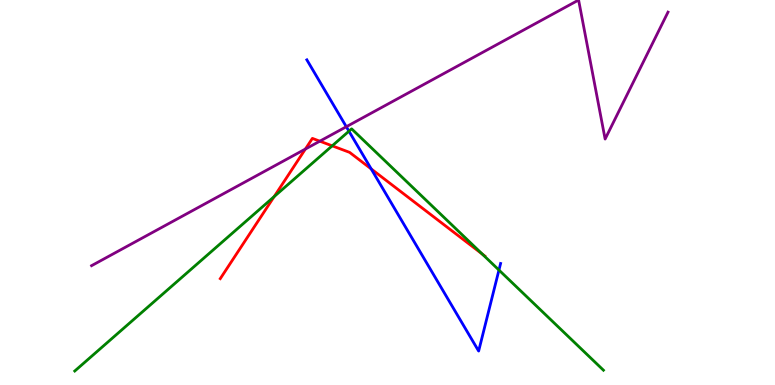[{'lines': ['blue', 'red'], 'intersections': [{'x': 4.79, 'y': 5.61}]}, {'lines': ['green', 'red'], 'intersections': [{'x': 3.54, 'y': 4.89}, {'x': 4.29, 'y': 6.21}, {'x': 6.22, 'y': 3.4}]}, {'lines': ['purple', 'red'], 'intersections': [{'x': 3.94, 'y': 6.13}, {'x': 4.13, 'y': 6.33}]}, {'lines': ['blue', 'green'], 'intersections': [{'x': 4.5, 'y': 6.59}, {'x': 6.44, 'y': 2.99}]}, {'lines': ['blue', 'purple'], 'intersections': [{'x': 4.47, 'y': 6.71}]}, {'lines': ['green', 'purple'], 'intersections': []}]